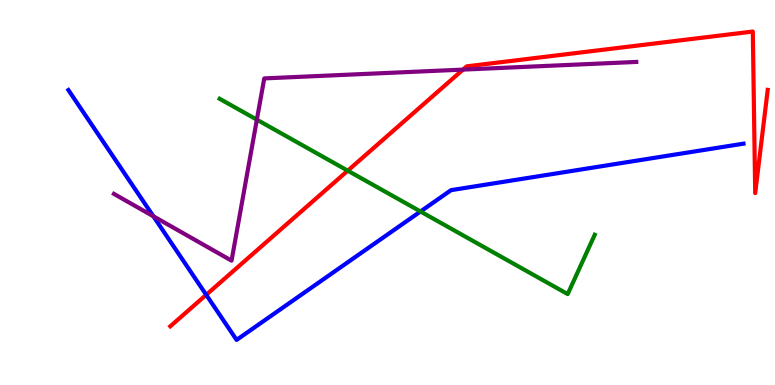[{'lines': ['blue', 'red'], 'intersections': [{'x': 2.66, 'y': 2.34}]}, {'lines': ['green', 'red'], 'intersections': [{'x': 4.49, 'y': 5.57}]}, {'lines': ['purple', 'red'], 'intersections': [{'x': 5.97, 'y': 8.19}]}, {'lines': ['blue', 'green'], 'intersections': [{'x': 5.43, 'y': 4.51}]}, {'lines': ['blue', 'purple'], 'intersections': [{'x': 1.98, 'y': 4.38}]}, {'lines': ['green', 'purple'], 'intersections': [{'x': 3.31, 'y': 6.89}]}]